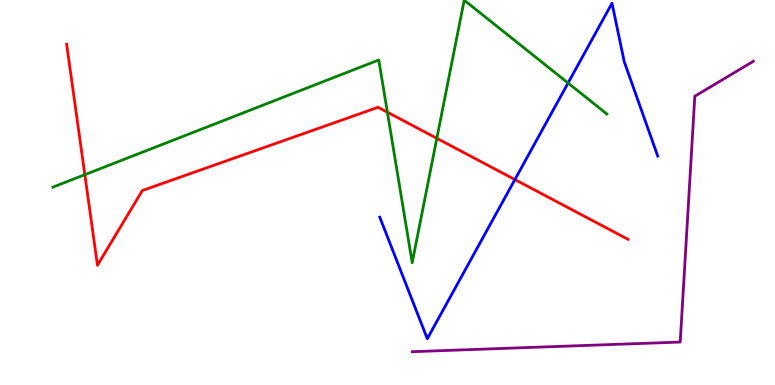[{'lines': ['blue', 'red'], 'intersections': [{'x': 6.64, 'y': 5.34}]}, {'lines': ['green', 'red'], 'intersections': [{'x': 1.09, 'y': 5.46}, {'x': 5.0, 'y': 7.09}, {'x': 5.64, 'y': 6.41}]}, {'lines': ['purple', 'red'], 'intersections': []}, {'lines': ['blue', 'green'], 'intersections': [{'x': 7.33, 'y': 7.84}]}, {'lines': ['blue', 'purple'], 'intersections': []}, {'lines': ['green', 'purple'], 'intersections': []}]